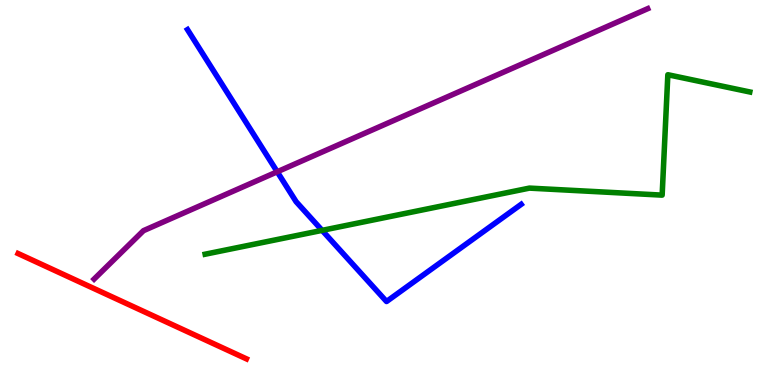[{'lines': ['blue', 'red'], 'intersections': []}, {'lines': ['green', 'red'], 'intersections': []}, {'lines': ['purple', 'red'], 'intersections': []}, {'lines': ['blue', 'green'], 'intersections': [{'x': 4.16, 'y': 4.02}]}, {'lines': ['blue', 'purple'], 'intersections': [{'x': 3.58, 'y': 5.54}]}, {'lines': ['green', 'purple'], 'intersections': []}]